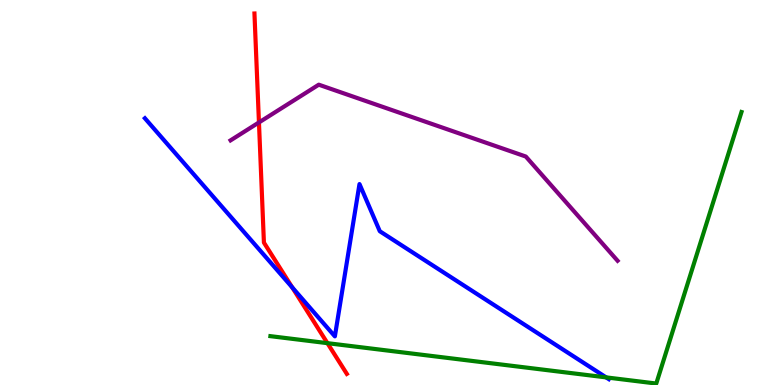[{'lines': ['blue', 'red'], 'intersections': [{'x': 3.77, 'y': 2.54}]}, {'lines': ['green', 'red'], 'intersections': [{'x': 4.22, 'y': 1.09}]}, {'lines': ['purple', 'red'], 'intersections': [{'x': 3.34, 'y': 6.82}]}, {'lines': ['blue', 'green'], 'intersections': [{'x': 7.82, 'y': 0.198}]}, {'lines': ['blue', 'purple'], 'intersections': []}, {'lines': ['green', 'purple'], 'intersections': []}]